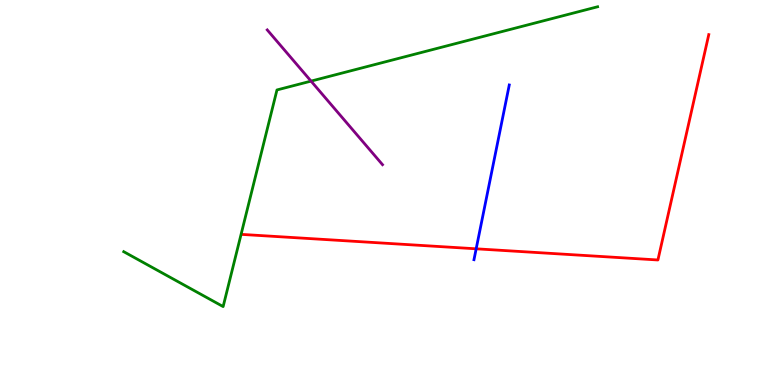[{'lines': ['blue', 'red'], 'intersections': [{'x': 6.14, 'y': 3.54}]}, {'lines': ['green', 'red'], 'intersections': []}, {'lines': ['purple', 'red'], 'intersections': []}, {'lines': ['blue', 'green'], 'intersections': []}, {'lines': ['blue', 'purple'], 'intersections': []}, {'lines': ['green', 'purple'], 'intersections': [{'x': 4.01, 'y': 7.89}]}]